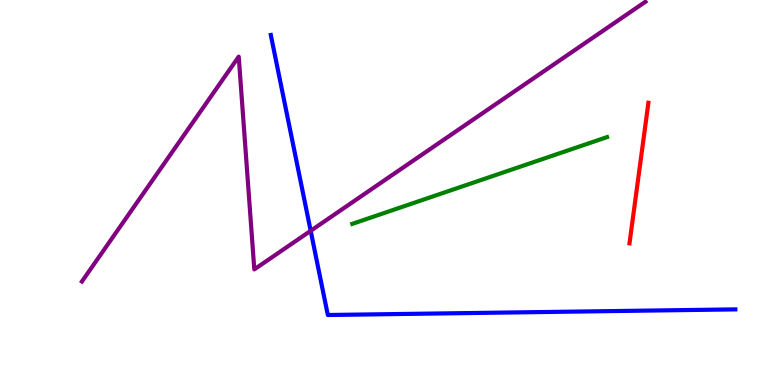[{'lines': ['blue', 'red'], 'intersections': []}, {'lines': ['green', 'red'], 'intersections': []}, {'lines': ['purple', 'red'], 'intersections': []}, {'lines': ['blue', 'green'], 'intersections': []}, {'lines': ['blue', 'purple'], 'intersections': [{'x': 4.01, 'y': 4.01}]}, {'lines': ['green', 'purple'], 'intersections': []}]